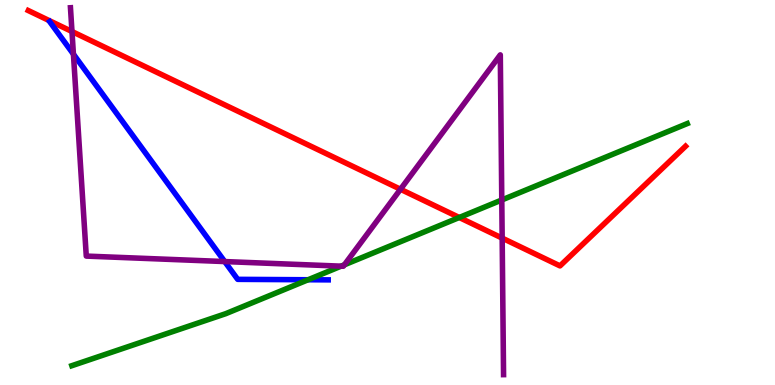[{'lines': ['blue', 'red'], 'intersections': []}, {'lines': ['green', 'red'], 'intersections': [{'x': 5.93, 'y': 4.35}]}, {'lines': ['purple', 'red'], 'intersections': [{'x': 0.929, 'y': 9.18}, {'x': 5.17, 'y': 5.08}, {'x': 6.48, 'y': 3.82}]}, {'lines': ['blue', 'green'], 'intersections': [{'x': 3.98, 'y': 2.73}]}, {'lines': ['blue', 'purple'], 'intersections': [{'x': 0.947, 'y': 8.59}, {'x': 2.9, 'y': 3.21}]}, {'lines': ['green', 'purple'], 'intersections': [{'x': 4.4, 'y': 3.09}, {'x': 4.44, 'y': 3.12}, {'x': 6.47, 'y': 4.81}]}]